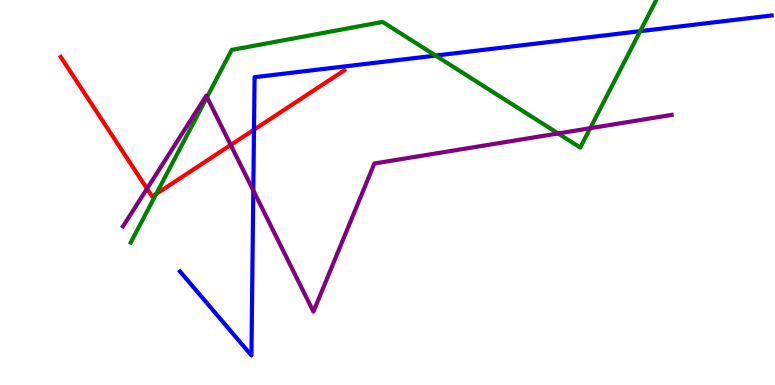[{'lines': ['blue', 'red'], 'intersections': [{'x': 3.28, 'y': 6.63}]}, {'lines': ['green', 'red'], 'intersections': [{'x': 2.02, 'y': 4.96}]}, {'lines': ['purple', 'red'], 'intersections': [{'x': 1.9, 'y': 5.1}, {'x': 2.98, 'y': 6.23}]}, {'lines': ['blue', 'green'], 'intersections': [{'x': 5.62, 'y': 8.56}, {'x': 8.26, 'y': 9.19}]}, {'lines': ['blue', 'purple'], 'intersections': [{'x': 3.27, 'y': 5.05}]}, {'lines': ['green', 'purple'], 'intersections': [{'x': 2.67, 'y': 7.48}, {'x': 7.2, 'y': 6.53}, {'x': 7.62, 'y': 6.67}]}]